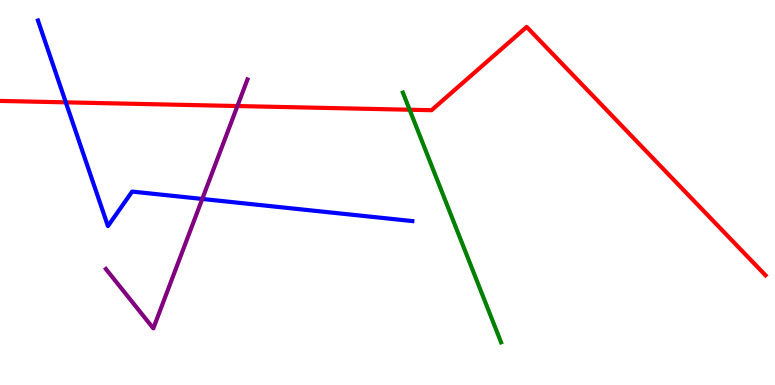[{'lines': ['blue', 'red'], 'intersections': [{'x': 0.849, 'y': 7.34}]}, {'lines': ['green', 'red'], 'intersections': [{'x': 5.29, 'y': 7.15}]}, {'lines': ['purple', 'red'], 'intersections': [{'x': 3.06, 'y': 7.25}]}, {'lines': ['blue', 'green'], 'intersections': []}, {'lines': ['blue', 'purple'], 'intersections': [{'x': 2.61, 'y': 4.83}]}, {'lines': ['green', 'purple'], 'intersections': []}]